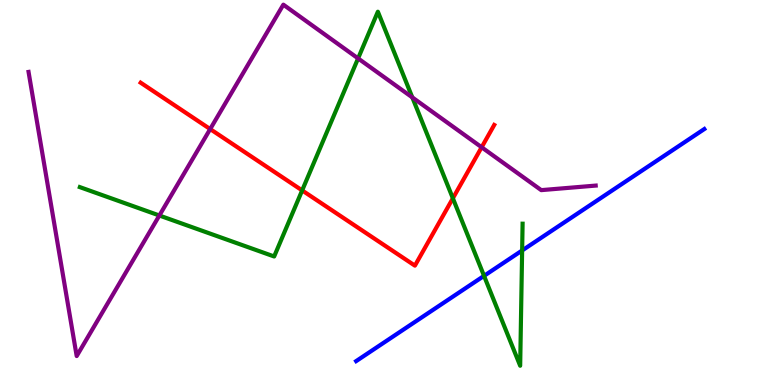[{'lines': ['blue', 'red'], 'intersections': []}, {'lines': ['green', 'red'], 'intersections': [{'x': 3.9, 'y': 5.05}, {'x': 5.84, 'y': 4.85}]}, {'lines': ['purple', 'red'], 'intersections': [{'x': 2.71, 'y': 6.65}, {'x': 6.21, 'y': 6.17}]}, {'lines': ['blue', 'green'], 'intersections': [{'x': 6.25, 'y': 2.83}, {'x': 6.74, 'y': 3.49}]}, {'lines': ['blue', 'purple'], 'intersections': []}, {'lines': ['green', 'purple'], 'intersections': [{'x': 2.06, 'y': 4.4}, {'x': 4.62, 'y': 8.48}, {'x': 5.32, 'y': 7.47}]}]